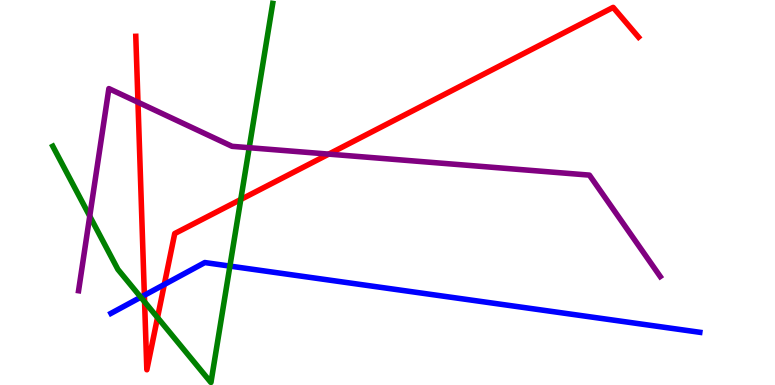[{'lines': ['blue', 'red'], 'intersections': [{'x': 1.86, 'y': 2.33}, {'x': 2.12, 'y': 2.61}]}, {'lines': ['green', 'red'], 'intersections': [{'x': 1.87, 'y': 2.16}, {'x': 2.03, 'y': 1.75}, {'x': 3.11, 'y': 4.82}]}, {'lines': ['purple', 'red'], 'intersections': [{'x': 1.78, 'y': 7.34}, {'x': 4.24, 'y': 6.0}]}, {'lines': ['blue', 'green'], 'intersections': [{'x': 1.82, 'y': 2.28}, {'x': 2.97, 'y': 3.09}]}, {'lines': ['blue', 'purple'], 'intersections': []}, {'lines': ['green', 'purple'], 'intersections': [{'x': 1.16, 'y': 4.39}, {'x': 3.22, 'y': 6.16}]}]